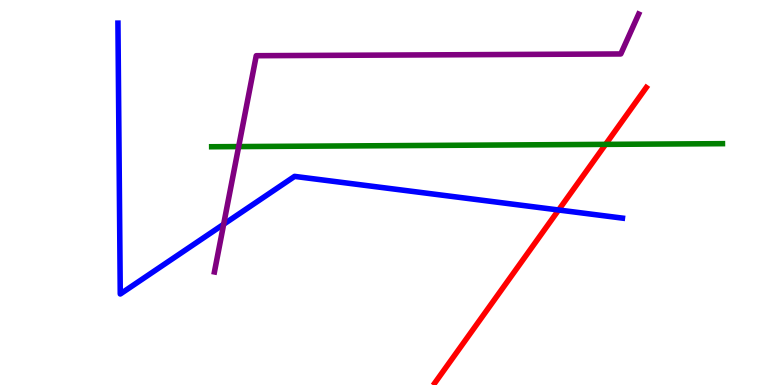[{'lines': ['blue', 'red'], 'intersections': [{'x': 7.21, 'y': 4.55}]}, {'lines': ['green', 'red'], 'intersections': [{'x': 7.81, 'y': 6.25}]}, {'lines': ['purple', 'red'], 'intersections': []}, {'lines': ['blue', 'green'], 'intersections': []}, {'lines': ['blue', 'purple'], 'intersections': [{'x': 2.89, 'y': 4.18}]}, {'lines': ['green', 'purple'], 'intersections': [{'x': 3.08, 'y': 6.19}]}]